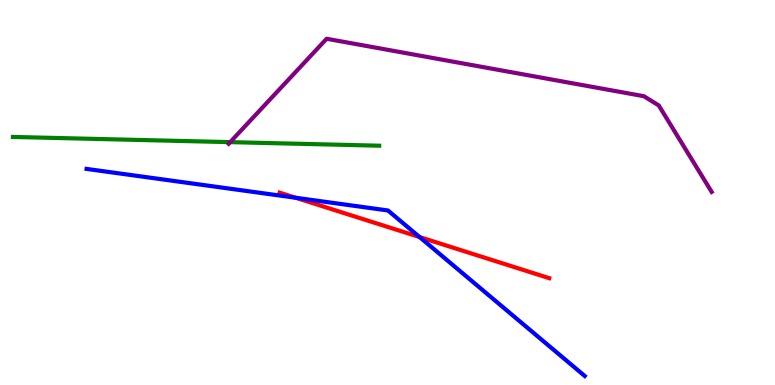[{'lines': ['blue', 'red'], 'intersections': [{'x': 3.82, 'y': 4.86}, {'x': 5.41, 'y': 3.84}]}, {'lines': ['green', 'red'], 'intersections': []}, {'lines': ['purple', 'red'], 'intersections': []}, {'lines': ['blue', 'green'], 'intersections': []}, {'lines': ['blue', 'purple'], 'intersections': []}, {'lines': ['green', 'purple'], 'intersections': [{'x': 2.97, 'y': 6.31}]}]